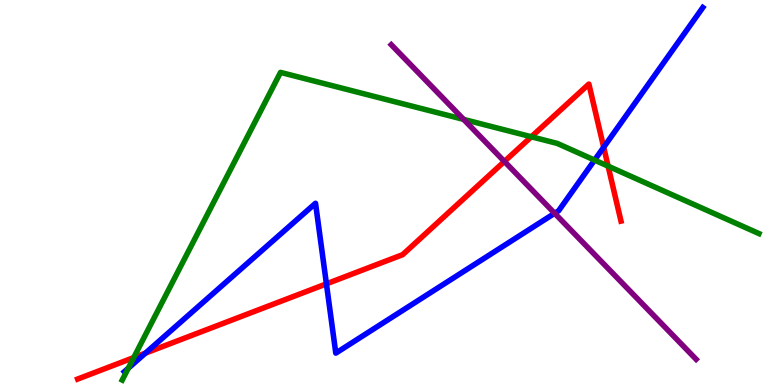[{'lines': ['blue', 'red'], 'intersections': [{'x': 1.88, 'y': 0.828}, {'x': 4.21, 'y': 2.63}, {'x': 7.79, 'y': 6.18}]}, {'lines': ['green', 'red'], 'intersections': [{'x': 1.73, 'y': 0.712}, {'x': 6.86, 'y': 6.45}, {'x': 7.85, 'y': 5.68}]}, {'lines': ['purple', 'red'], 'intersections': [{'x': 6.51, 'y': 5.81}]}, {'lines': ['blue', 'green'], 'intersections': [{'x': 1.66, 'y': 0.436}, {'x': 7.67, 'y': 5.84}]}, {'lines': ['blue', 'purple'], 'intersections': [{'x': 7.16, 'y': 4.46}]}, {'lines': ['green', 'purple'], 'intersections': [{'x': 5.98, 'y': 6.9}]}]